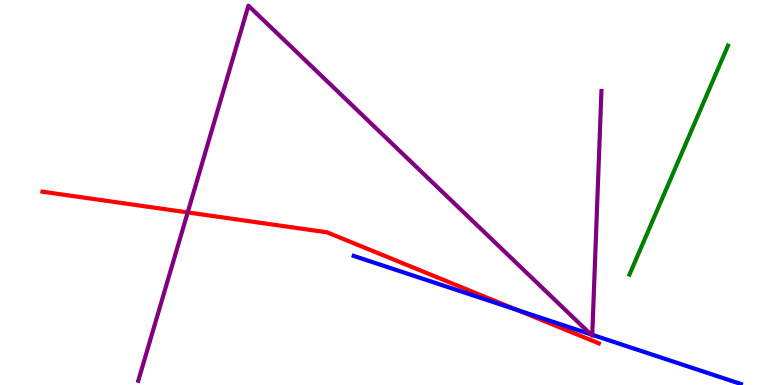[{'lines': ['blue', 'red'], 'intersections': [{'x': 6.67, 'y': 1.95}]}, {'lines': ['green', 'red'], 'intersections': []}, {'lines': ['purple', 'red'], 'intersections': [{'x': 2.42, 'y': 4.48}]}, {'lines': ['blue', 'green'], 'intersections': []}, {'lines': ['blue', 'purple'], 'intersections': [{'x': 7.62, 'y': 1.32}, {'x': 7.64, 'y': 1.3}]}, {'lines': ['green', 'purple'], 'intersections': []}]